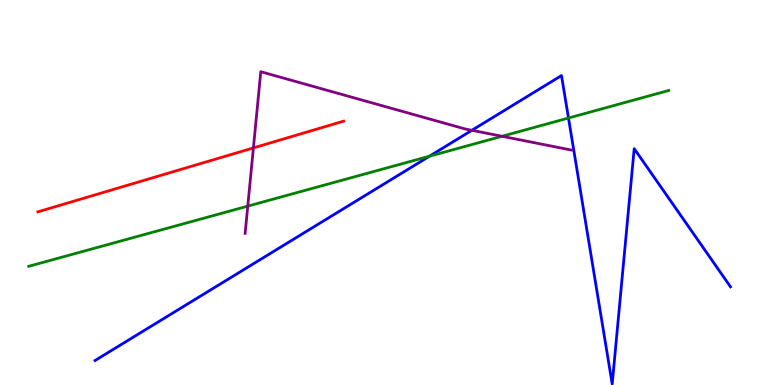[{'lines': ['blue', 'red'], 'intersections': []}, {'lines': ['green', 'red'], 'intersections': []}, {'lines': ['purple', 'red'], 'intersections': [{'x': 3.27, 'y': 6.16}]}, {'lines': ['blue', 'green'], 'intersections': [{'x': 5.54, 'y': 5.94}, {'x': 7.34, 'y': 6.93}]}, {'lines': ['blue', 'purple'], 'intersections': [{'x': 6.09, 'y': 6.62}]}, {'lines': ['green', 'purple'], 'intersections': [{'x': 3.2, 'y': 4.65}, {'x': 6.48, 'y': 6.46}]}]